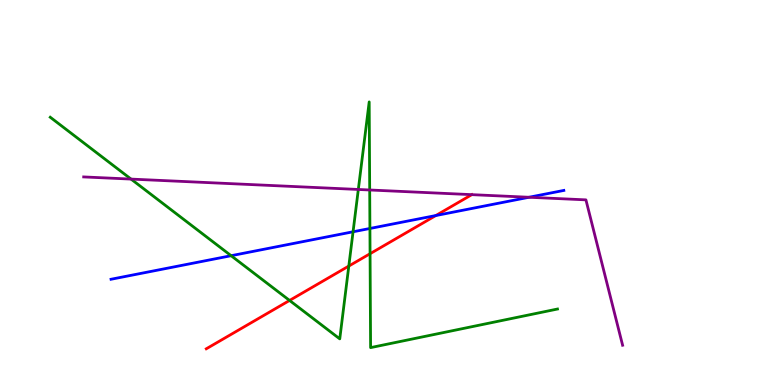[{'lines': ['blue', 'red'], 'intersections': [{'x': 5.62, 'y': 4.4}]}, {'lines': ['green', 'red'], 'intersections': [{'x': 3.74, 'y': 2.2}, {'x': 4.5, 'y': 3.09}, {'x': 4.78, 'y': 3.41}]}, {'lines': ['purple', 'red'], 'intersections': [{'x': 6.09, 'y': 4.94}]}, {'lines': ['blue', 'green'], 'intersections': [{'x': 2.98, 'y': 3.36}, {'x': 4.56, 'y': 3.98}, {'x': 4.77, 'y': 4.07}]}, {'lines': ['blue', 'purple'], 'intersections': [{'x': 6.83, 'y': 4.88}]}, {'lines': ['green', 'purple'], 'intersections': [{'x': 1.69, 'y': 5.35}, {'x': 4.62, 'y': 5.08}, {'x': 4.77, 'y': 5.07}]}]